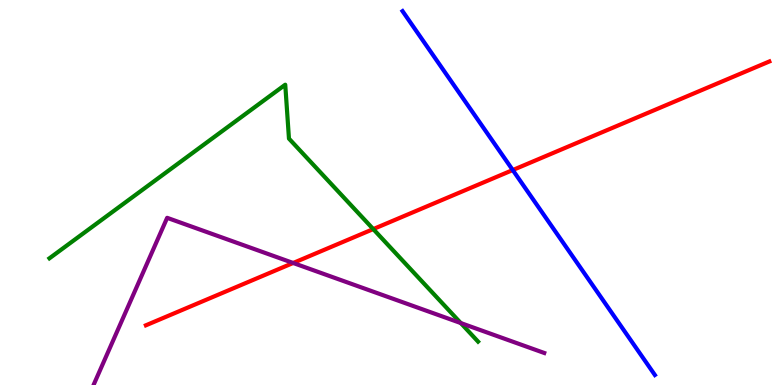[{'lines': ['blue', 'red'], 'intersections': [{'x': 6.62, 'y': 5.58}]}, {'lines': ['green', 'red'], 'intersections': [{'x': 4.82, 'y': 4.05}]}, {'lines': ['purple', 'red'], 'intersections': [{'x': 3.78, 'y': 3.17}]}, {'lines': ['blue', 'green'], 'intersections': []}, {'lines': ['blue', 'purple'], 'intersections': []}, {'lines': ['green', 'purple'], 'intersections': [{'x': 5.95, 'y': 1.61}]}]